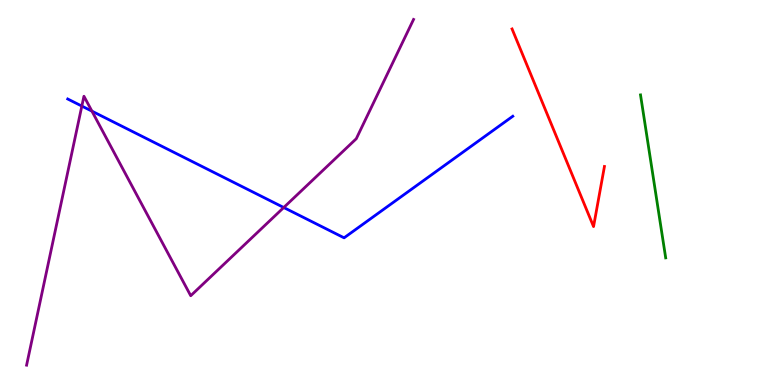[{'lines': ['blue', 'red'], 'intersections': []}, {'lines': ['green', 'red'], 'intersections': []}, {'lines': ['purple', 'red'], 'intersections': []}, {'lines': ['blue', 'green'], 'intersections': []}, {'lines': ['blue', 'purple'], 'intersections': [{'x': 1.06, 'y': 7.24}, {'x': 1.19, 'y': 7.11}, {'x': 3.66, 'y': 4.61}]}, {'lines': ['green', 'purple'], 'intersections': []}]